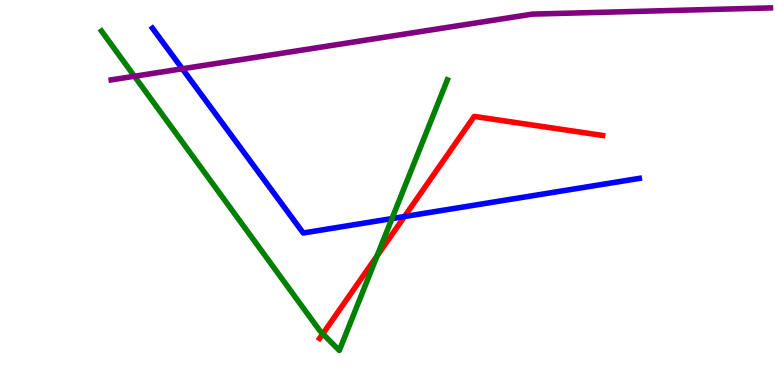[{'lines': ['blue', 'red'], 'intersections': [{'x': 5.22, 'y': 4.38}]}, {'lines': ['green', 'red'], 'intersections': [{'x': 4.17, 'y': 1.33}, {'x': 4.87, 'y': 3.35}]}, {'lines': ['purple', 'red'], 'intersections': []}, {'lines': ['blue', 'green'], 'intersections': [{'x': 5.06, 'y': 4.32}]}, {'lines': ['blue', 'purple'], 'intersections': [{'x': 2.35, 'y': 8.21}]}, {'lines': ['green', 'purple'], 'intersections': [{'x': 1.73, 'y': 8.02}]}]